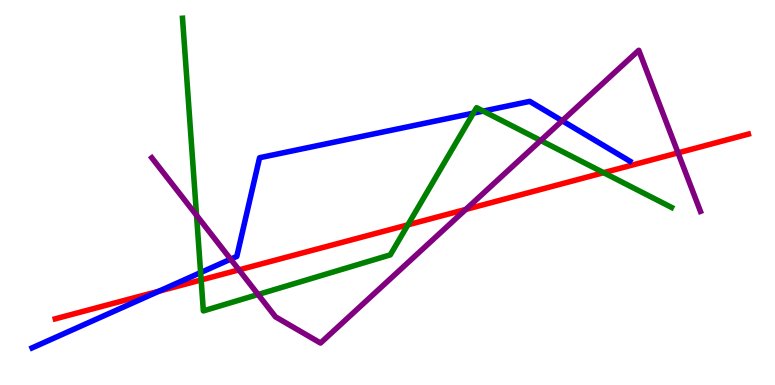[{'lines': ['blue', 'red'], 'intersections': [{'x': 2.05, 'y': 2.44}]}, {'lines': ['green', 'red'], 'intersections': [{'x': 2.6, 'y': 2.73}, {'x': 5.26, 'y': 4.16}, {'x': 7.79, 'y': 5.51}]}, {'lines': ['purple', 'red'], 'intersections': [{'x': 3.08, 'y': 2.99}, {'x': 6.01, 'y': 4.56}, {'x': 8.75, 'y': 6.03}]}, {'lines': ['blue', 'green'], 'intersections': [{'x': 2.59, 'y': 2.92}, {'x': 6.11, 'y': 7.06}, {'x': 6.23, 'y': 7.11}]}, {'lines': ['blue', 'purple'], 'intersections': [{'x': 2.98, 'y': 3.27}, {'x': 7.25, 'y': 6.86}]}, {'lines': ['green', 'purple'], 'intersections': [{'x': 2.54, 'y': 4.41}, {'x': 3.33, 'y': 2.35}, {'x': 6.98, 'y': 6.35}]}]